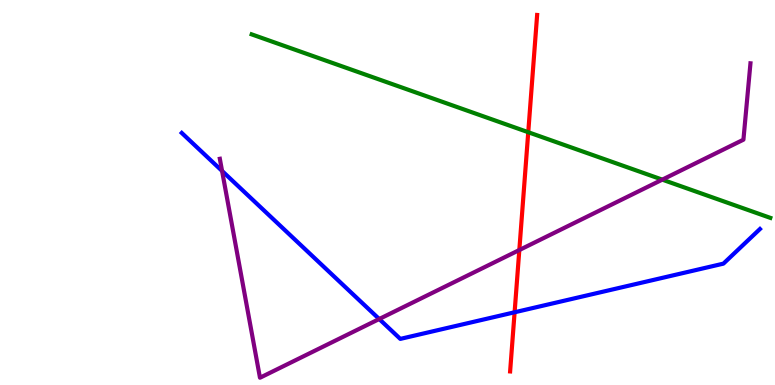[{'lines': ['blue', 'red'], 'intersections': [{'x': 6.64, 'y': 1.89}]}, {'lines': ['green', 'red'], 'intersections': [{'x': 6.82, 'y': 6.57}]}, {'lines': ['purple', 'red'], 'intersections': [{'x': 6.7, 'y': 3.51}]}, {'lines': ['blue', 'green'], 'intersections': []}, {'lines': ['blue', 'purple'], 'intersections': [{'x': 2.87, 'y': 5.56}, {'x': 4.89, 'y': 1.71}]}, {'lines': ['green', 'purple'], 'intersections': [{'x': 8.55, 'y': 5.33}]}]